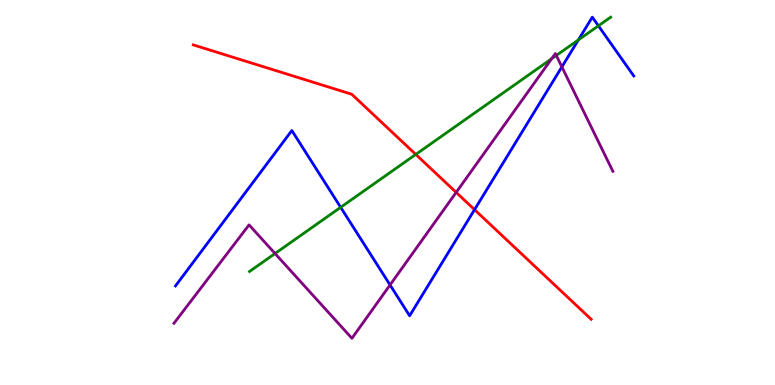[{'lines': ['blue', 'red'], 'intersections': [{'x': 6.12, 'y': 4.55}]}, {'lines': ['green', 'red'], 'intersections': [{'x': 5.36, 'y': 5.99}]}, {'lines': ['purple', 'red'], 'intersections': [{'x': 5.89, 'y': 5.0}]}, {'lines': ['blue', 'green'], 'intersections': [{'x': 4.4, 'y': 4.62}, {'x': 7.46, 'y': 8.96}, {'x': 7.72, 'y': 9.33}]}, {'lines': ['blue', 'purple'], 'intersections': [{'x': 5.03, 'y': 2.6}, {'x': 7.25, 'y': 8.26}]}, {'lines': ['green', 'purple'], 'intersections': [{'x': 3.55, 'y': 3.41}, {'x': 7.12, 'y': 8.47}, {'x': 7.18, 'y': 8.56}]}]